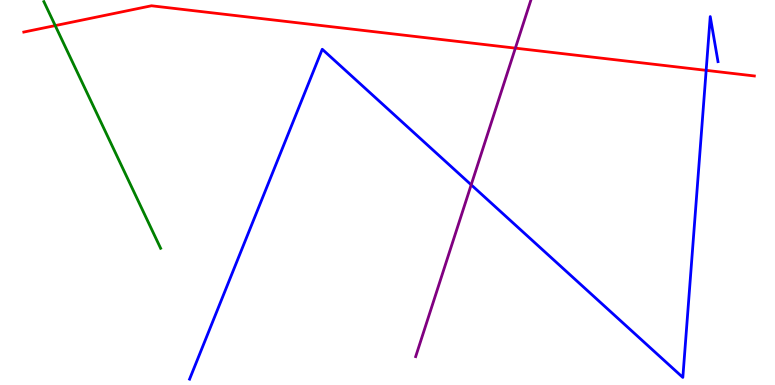[{'lines': ['blue', 'red'], 'intersections': [{'x': 9.11, 'y': 8.17}]}, {'lines': ['green', 'red'], 'intersections': [{'x': 0.713, 'y': 9.34}]}, {'lines': ['purple', 'red'], 'intersections': [{'x': 6.65, 'y': 8.75}]}, {'lines': ['blue', 'green'], 'intersections': []}, {'lines': ['blue', 'purple'], 'intersections': [{'x': 6.08, 'y': 5.2}]}, {'lines': ['green', 'purple'], 'intersections': []}]